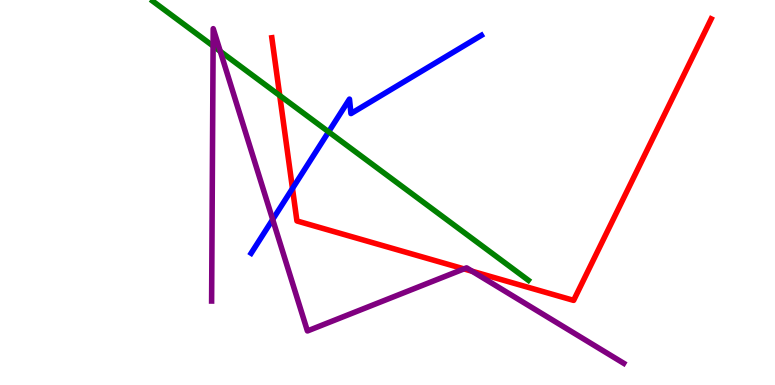[{'lines': ['blue', 'red'], 'intersections': [{'x': 3.77, 'y': 5.1}]}, {'lines': ['green', 'red'], 'intersections': [{'x': 3.61, 'y': 7.52}]}, {'lines': ['purple', 'red'], 'intersections': [{'x': 5.99, 'y': 3.02}, {'x': 6.09, 'y': 2.95}]}, {'lines': ['blue', 'green'], 'intersections': [{'x': 4.24, 'y': 6.58}]}, {'lines': ['blue', 'purple'], 'intersections': [{'x': 3.52, 'y': 4.3}]}, {'lines': ['green', 'purple'], 'intersections': [{'x': 2.75, 'y': 8.8}, {'x': 2.84, 'y': 8.67}]}]